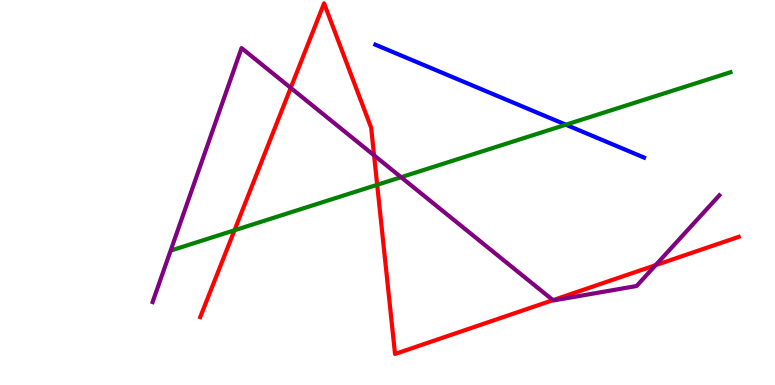[{'lines': ['blue', 'red'], 'intersections': []}, {'lines': ['green', 'red'], 'intersections': [{'x': 3.03, 'y': 4.02}, {'x': 4.87, 'y': 5.2}]}, {'lines': ['purple', 'red'], 'intersections': [{'x': 3.75, 'y': 7.72}, {'x': 4.83, 'y': 5.97}, {'x': 7.14, 'y': 2.2}, {'x': 8.46, 'y': 3.11}]}, {'lines': ['blue', 'green'], 'intersections': [{'x': 7.3, 'y': 6.76}]}, {'lines': ['blue', 'purple'], 'intersections': []}, {'lines': ['green', 'purple'], 'intersections': [{'x': 5.18, 'y': 5.4}]}]